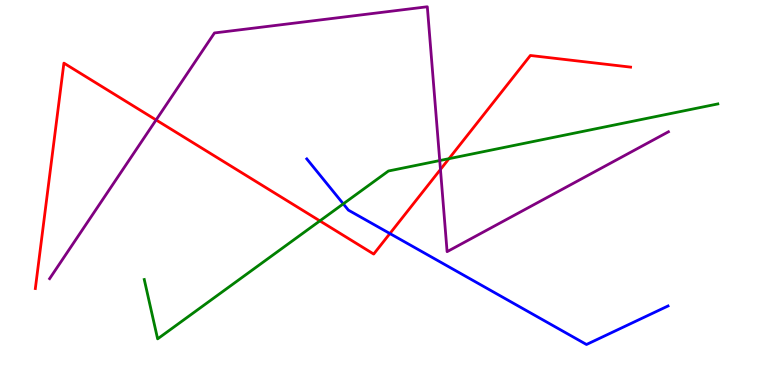[{'lines': ['blue', 'red'], 'intersections': [{'x': 5.03, 'y': 3.93}]}, {'lines': ['green', 'red'], 'intersections': [{'x': 4.13, 'y': 4.26}, {'x': 5.79, 'y': 5.88}]}, {'lines': ['purple', 'red'], 'intersections': [{'x': 2.01, 'y': 6.88}, {'x': 5.68, 'y': 5.6}]}, {'lines': ['blue', 'green'], 'intersections': [{'x': 4.43, 'y': 4.71}]}, {'lines': ['blue', 'purple'], 'intersections': []}, {'lines': ['green', 'purple'], 'intersections': [{'x': 5.67, 'y': 5.83}]}]